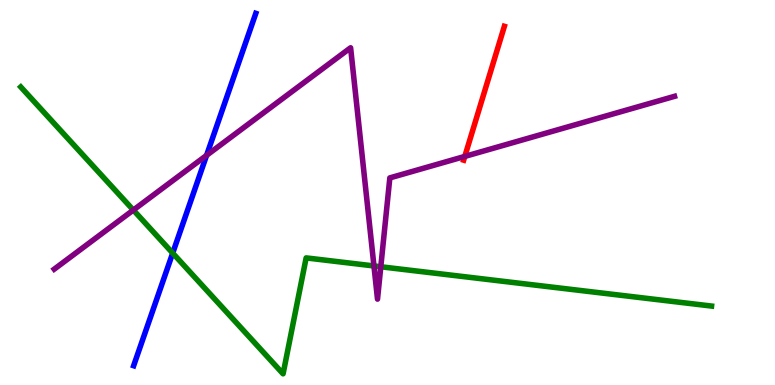[{'lines': ['blue', 'red'], 'intersections': []}, {'lines': ['green', 'red'], 'intersections': []}, {'lines': ['purple', 'red'], 'intersections': [{'x': 6.0, 'y': 5.94}]}, {'lines': ['blue', 'green'], 'intersections': [{'x': 2.23, 'y': 3.43}]}, {'lines': ['blue', 'purple'], 'intersections': [{'x': 2.67, 'y': 5.96}]}, {'lines': ['green', 'purple'], 'intersections': [{'x': 1.72, 'y': 4.54}, {'x': 4.83, 'y': 3.09}, {'x': 4.91, 'y': 3.07}]}]